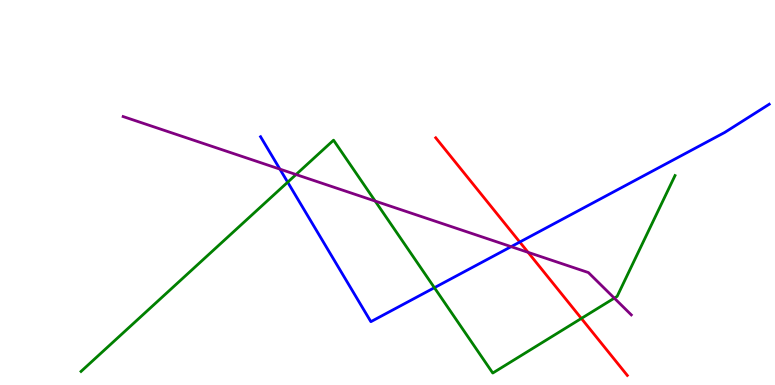[{'lines': ['blue', 'red'], 'intersections': [{'x': 6.71, 'y': 3.71}]}, {'lines': ['green', 'red'], 'intersections': [{'x': 7.5, 'y': 1.73}]}, {'lines': ['purple', 'red'], 'intersections': [{'x': 6.81, 'y': 3.45}]}, {'lines': ['blue', 'green'], 'intersections': [{'x': 3.71, 'y': 5.27}, {'x': 5.61, 'y': 2.53}]}, {'lines': ['blue', 'purple'], 'intersections': [{'x': 3.61, 'y': 5.61}, {'x': 6.6, 'y': 3.59}]}, {'lines': ['green', 'purple'], 'intersections': [{'x': 3.82, 'y': 5.47}, {'x': 4.84, 'y': 4.78}, {'x': 7.93, 'y': 2.26}]}]